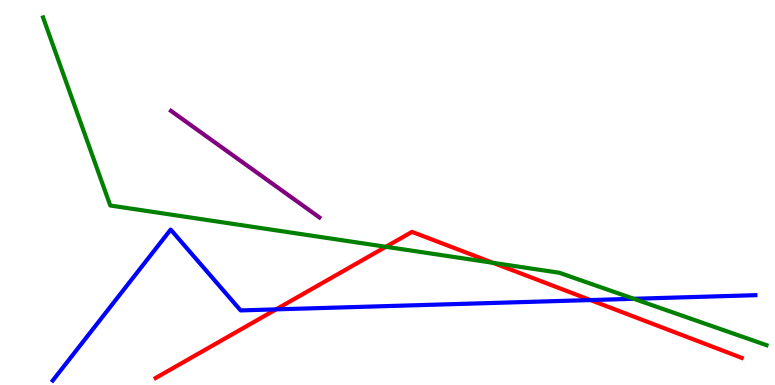[{'lines': ['blue', 'red'], 'intersections': [{'x': 3.56, 'y': 1.96}, {'x': 7.62, 'y': 2.21}]}, {'lines': ['green', 'red'], 'intersections': [{'x': 4.98, 'y': 3.59}, {'x': 6.36, 'y': 3.17}]}, {'lines': ['purple', 'red'], 'intersections': []}, {'lines': ['blue', 'green'], 'intersections': [{'x': 8.18, 'y': 2.24}]}, {'lines': ['blue', 'purple'], 'intersections': []}, {'lines': ['green', 'purple'], 'intersections': []}]